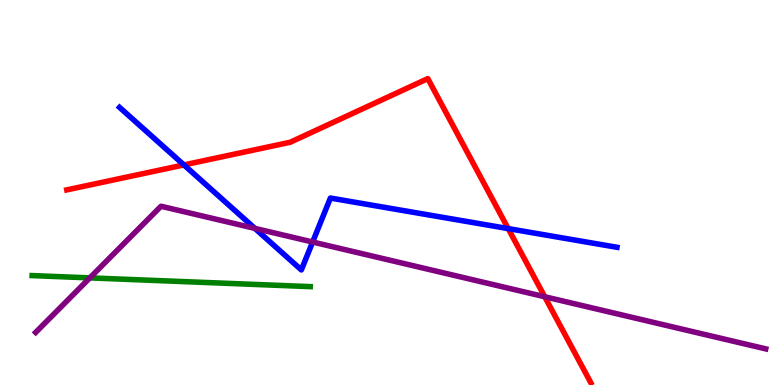[{'lines': ['blue', 'red'], 'intersections': [{'x': 2.37, 'y': 5.72}, {'x': 6.56, 'y': 4.06}]}, {'lines': ['green', 'red'], 'intersections': []}, {'lines': ['purple', 'red'], 'intersections': [{'x': 7.03, 'y': 2.29}]}, {'lines': ['blue', 'green'], 'intersections': []}, {'lines': ['blue', 'purple'], 'intersections': [{'x': 3.29, 'y': 4.07}, {'x': 4.03, 'y': 3.71}]}, {'lines': ['green', 'purple'], 'intersections': [{'x': 1.16, 'y': 2.78}]}]